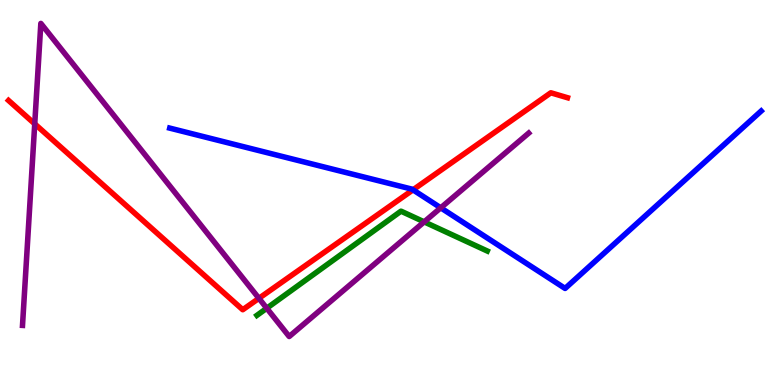[{'lines': ['blue', 'red'], 'intersections': [{'x': 5.33, 'y': 5.07}]}, {'lines': ['green', 'red'], 'intersections': []}, {'lines': ['purple', 'red'], 'intersections': [{'x': 0.448, 'y': 6.78}, {'x': 3.34, 'y': 2.25}]}, {'lines': ['blue', 'green'], 'intersections': []}, {'lines': ['blue', 'purple'], 'intersections': [{'x': 5.69, 'y': 4.6}]}, {'lines': ['green', 'purple'], 'intersections': [{'x': 3.44, 'y': 1.99}, {'x': 5.47, 'y': 4.24}]}]